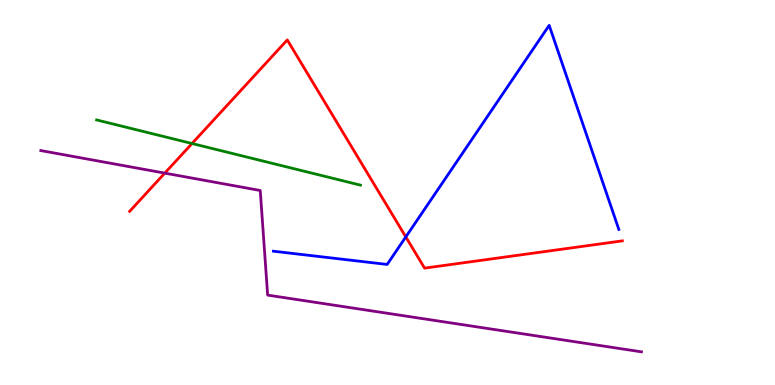[{'lines': ['blue', 'red'], 'intersections': [{'x': 5.24, 'y': 3.85}]}, {'lines': ['green', 'red'], 'intersections': [{'x': 2.48, 'y': 6.27}]}, {'lines': ['purple', 'red'], 'intersections': [{'x': 2.13, 'y': 5.5}]}, {'lines': ['blue', 'green'], 'intersections': []}, {'lines': ['blue', 'purple'], 'intersections': []}, {'lines': ['green', 'purple'], 'intersections': []}]